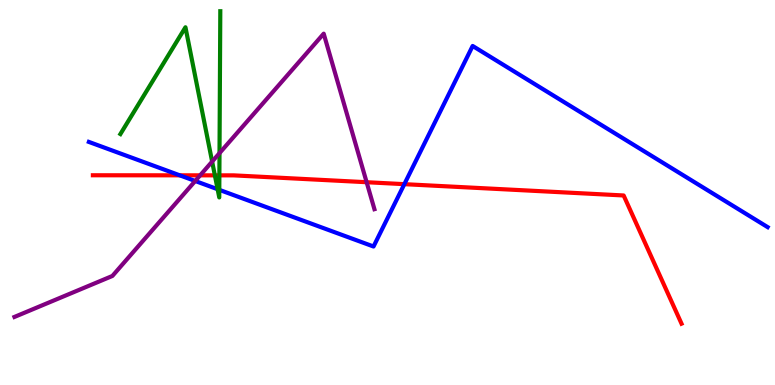[{'lines': ['blue', 'red'], 'intersections': [{'x': 2.32, 'y': 5.45}, {'x': 5.22, 'y': 5.22}]}, {'lines': ['green', 'red'], 'intersections': [{'x': 2.77, 'y': 5.45}, {'x': 2.83, 'y': 5.45}]}, {'lines': ['purple', 'red'], 'intersections': [{'x': 2.58, 'y': 5.45}, {'x': 4.73, 'y': 5.27}]}, {'lines': ['blue', 'green'], 'intersections': [{'x': 2.81, 'y': 5.09}, {'x': 2.83, 'y': 5.07}]}, {'lines': ['blue', 'purple'], 'intersections': [{'x': 2.52, 'y': 5.3}]}, {'lines': ['green', 'purple'], 'intersections': [{'x': 2.74, 'y': 5.8}, {'x': 2.83, 'y': 6.02}]}]